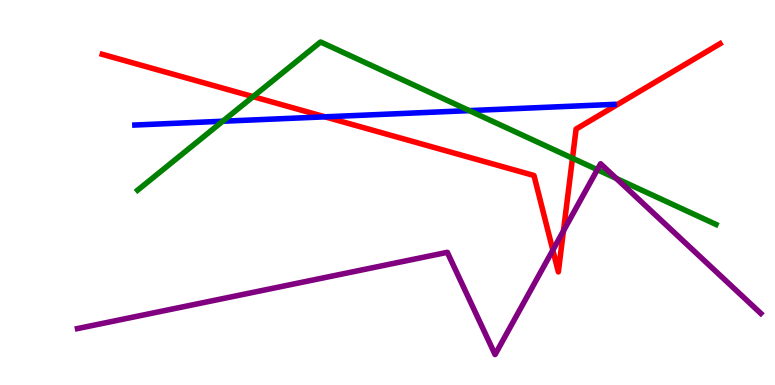[{'lines': ['blue', 'red'], 'intersections': [{'x': 4.19, 'y': 6.97}]}, {'lines': ['green', 'red'], 'intersections': [{'x': 3.27, 'y': 7.49}, {'x': 7.39, 'y': 5.89}]}, {'lines': ['purple', 'red'], 'intersections': [{'x': 7.13, 'y': 3.5}, {'x': 7.27, 'y': 4.0}]}, {'lines': ['blue', 'green'], 'intersections': [{'x': 2.87, 'y': 6.85}, {'x': 6.06, 'y': 7.13}]}, {'lines': ['blue', 'purple'], 'intersections': []}, {'lines': ['green', 'purple'], 'intersections': [{'x': 7.71, 'y': 5.59}, {'x': 7.95, 'y': 5.37}]}]